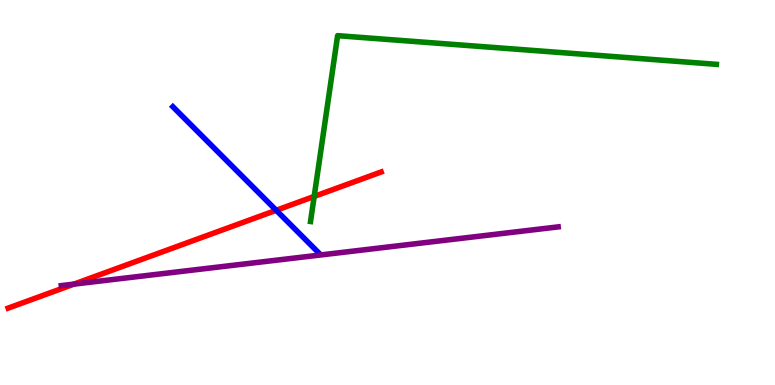[{'lines': ['blue', 'red'], 'intersections': [{'x': 3.56, 'y': 4.54}]}, {'lines': ['green', 'red'], 'intersections': [{'x': 4.05, 'y': 4.9}]}, {'lines': ['purple', 'red'], 'intersections': [{'x': 0.954, 'y': 2.62}]}, {'lines': ['blue', 'green'], 'intersections': []}, {'lines': ['blue', 'purple'], 'intersections': []}, {'lines': ['green', 'purple'], 'intersections': []}]